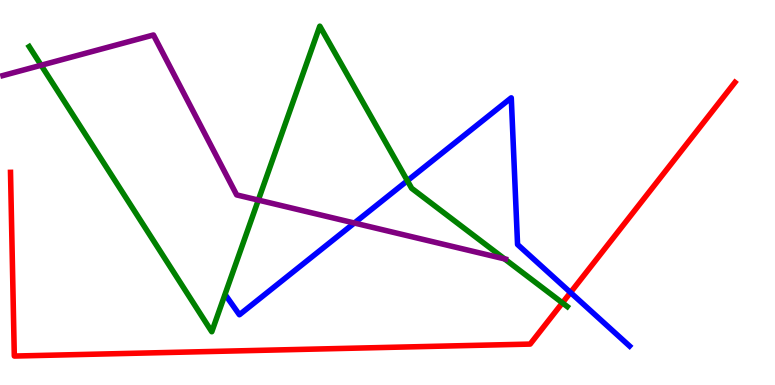[{'lines': ['blue', 'red'], 'intersections': [{'x': 7.36, 'y': 2.4}]}, {'lines': ['green', 'red'], 'intersections': [{'x': 7.26, 'y': 2.13}]}, {'lines': ['purple', 'red'], 'intersections': []}, {'lines': ['blue', 'green'], 'intersections': [{'x': 5.26, 'y': 5.31}]}, {'lines': ['blue', 'purple'], 'intersections': [{'x': 4.57, 'y': 4.21}]}, {'lines': ['green', 'purple'], 'intersections': [{'x': 0.531, 'y': 8.31}, {'x': 3.33, 'y': 4.8}, {'x': 6.51, 'y': 3.28}]}]